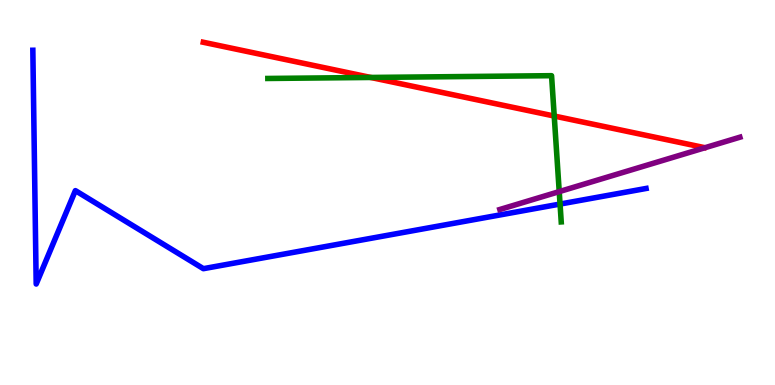[{'lines': ['blue', 'red'], 'intersections': []}, {'lines': ['green', 'red'], 'intersections': [{'x': 4.78, 'y': 7.99}, {'x': 7.15, 'y': 6.99}]}, {'lines': ['purple', 'red'], 'intersections': []}, {'lines': ['blue', 'green'], 'intersections': [{'x': 7.23, 'y': 4.7}]}, {'lines': ['blue', 'purple'], 'intersections': []}, {'lines': ['green', 'purple'], 'intersections': [{'x': 7.22, 'y': 5.02}]}]